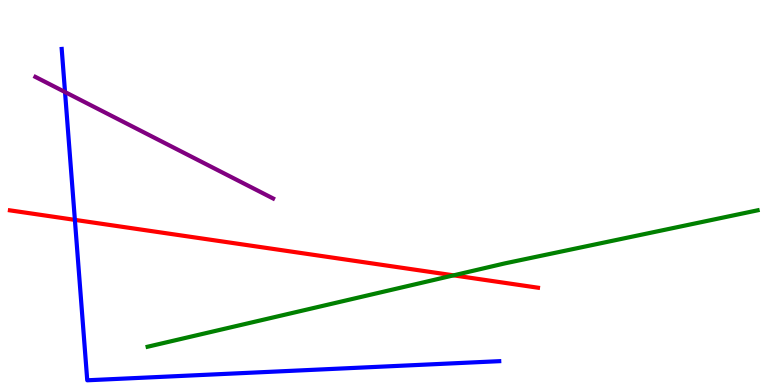[{'lines': ['blue', 'red'], 'intersections': [{'x': 0.966, 'y': 4.29}]}, {'lines': ['green', 'red'], 'intersections': [{'x': 5.85, 'y': 2.85}]}, {'lines': ['purple', 'red'], 'intersections': []}, {'lines': ['blue', 'green'], 'intersections': []}, {'lines': ['blue', 'purple'], 'intersections': [{'x': 0.839, 'y': 7.61}]}, {'lines': ['green', 'purple'], 'intersections': []}]